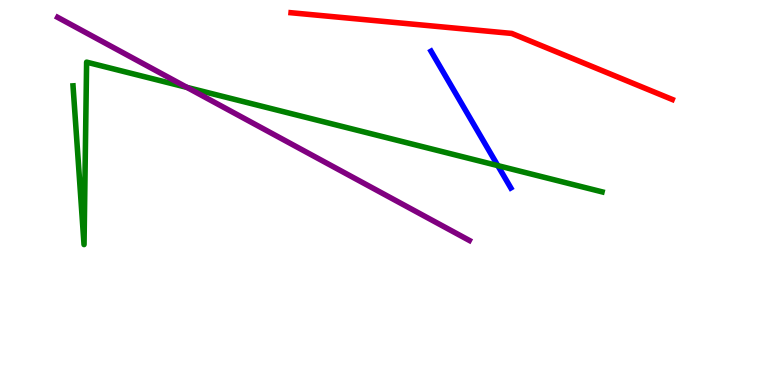[{'lines': ['blue', 'red'], 'intersections': []}, {'lines': ['green', 'red'], 'intersections': []}, {'lines': ['purple', 'red'], 'intersections': []}, {'lines': ['blue', 'green'], 'intersections': [{'x': 6.42, 'y': 5.7}]}, {'lines': ['blue', 'purple'], 'intersections': []}, {'lines': ['green', 'purple'], 'intersections': [{'x': 2.41, 'y': 7.73}]}]